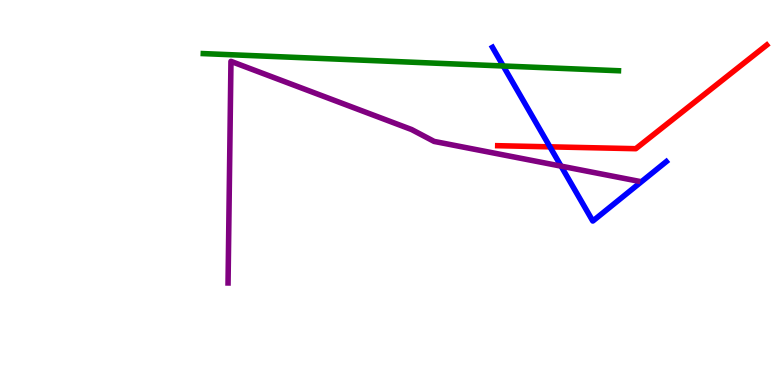[{'lines': ['blue', 'red'], 'intersections': [{'x': 7.1, 'y': 6.19}]}, {'lines': ['green', 'red'], 'intersections': []}, {'lines': ['purple', 'red'], 'intersections': []}, {'lines': ['blue', 'green'], 'intersections': [{'x': 6.49, 'y': 8.29}]}, {'lines': ['blue', 'purple'], 'intersections': [{'x': 7.24, 'y': 5.68}]}, {'lines': ['green', 'purple'], 'intersections': []}]